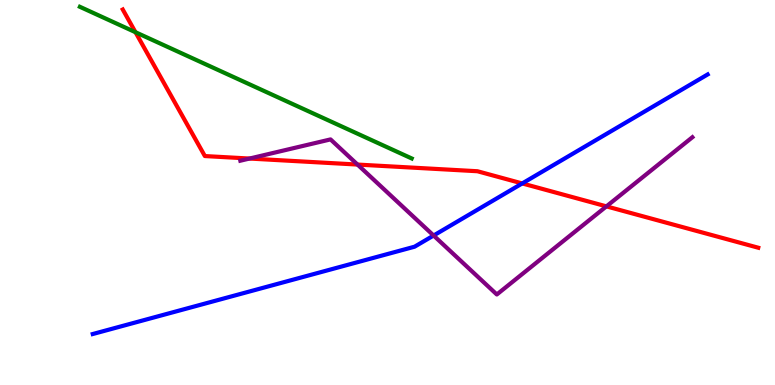[{'lines': ['blue', 'red'], 'intersections': [{'x': 6.74, 'y': 5.24}]}, {'lines': ['green', 'red'], 'intersections': [{'x': 1.75, 'y': 9.16}]}, {'lines': ['purple', 'red'], 'intersections': [{'x': 3.22, 'y': 5.88}, {'x': 4.61, 'y': 5.73}, {'x': 7.82, 'y': 4.64}]}, {'lines': ['blue', 'green'], 'intersections': []}, {'lines': ['blue', 'purple'], 'intersections': [{'x': 5.59, 'y': 3.88}]}, {'lines': ['green', 'purple'], 'intersections': []}]